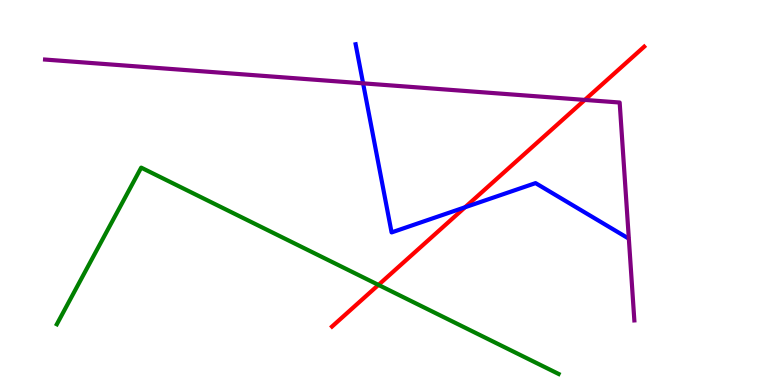[{'lines': ['blue', 'red'], 'intersections': [{'x': 6.0, 'y': 4.62}]}, {'lines': ['green', 'red'], 'intersections': [{'x': 4.88, 'y': 2.6}]}, {'lines': ['purple', 'red'], 'intersections': [{'x': 7.55, 'y': 7.4}]}, {'lines': ['blue', 'green'], 'intersections': []}, {'lines': ['blue', 'purple'], 'intersections': [{'x': 4.69, 'y': 7.84}]}, {'lines': ['green', 'purple'], 'intersections': []}]